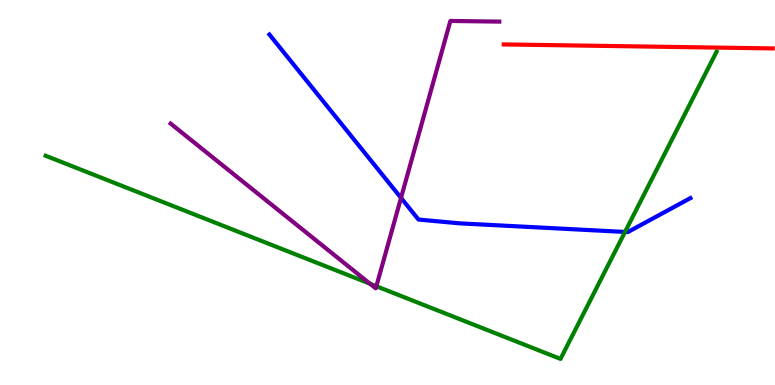[{'lines': ['blue', 'red'], 'intersections': []}, {'lines': ['green', 'red'], 'intersections': []}, {'lines': ['purple', 'red'], 'intersections': []}, {'lines': ['blue', 'green'], 'intersections': [{'x': 8.06, 'y': 3.98}]}, {'lines': ['blue', 'purple'], 'intersections': [{'x': 5.17, 'y': 4.86}]}, {'lines': ['green', 'purple'], 'intersections': [{'x': 4.77, 'y': 2.63}, {'x': 4.86, 'y': 2.56}]}]